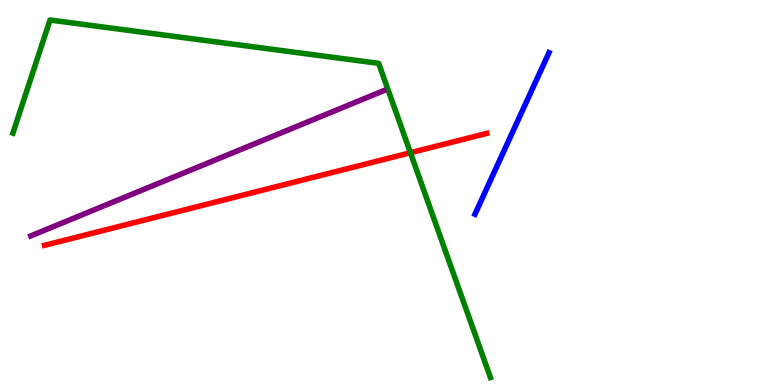[{'lines': ['blue', 'red'], 'intersections': []}, {'lines': ['green', 'red'], 'intersections': [{'x': 5.3, 'y': 6.03}]}, {'lines': ['purple', 'red'], 'intersections': []}, {'lines': ['blue', 'green'], 'intersections': []}, {'lines': ['blue', 'purple'], 'intersections': []}, {'lines': ['green', 'purple'], 'intersections': []}]